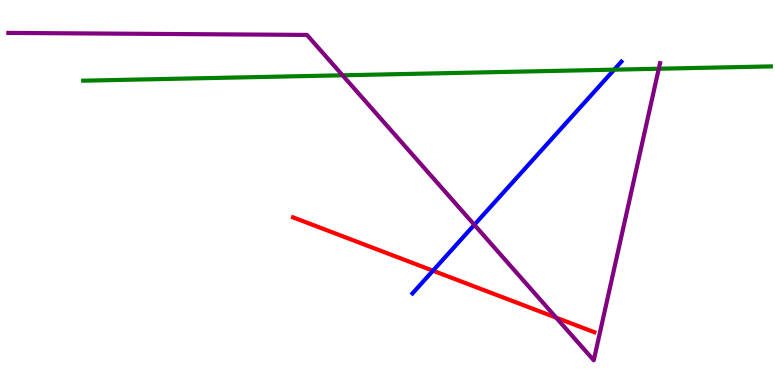[{'lines': ['blue', 'red'], 'intersections': [{'x': 5.59, 'y': 2.97}]}, {'lines': ['green', 'red'], 'intersections': []}, {'lines': ['purple', 'red'], 'intersections': [{'x': 7.18, 'y': 1.75}]}, {'lines': ['blue', 'green'], 'intersections': [{'x': 7.92, 'y': 8.19}]}, {'lines': ['blue', 'purple'], 'intersections': [{'x': 6.12, 'y': 4.16}]}, {'lines': ['green', 'purple'], 'intersections': [{'x': 4.42, 'y': 8.04}, {'x': 8.5, 'y': 8.21}]}]